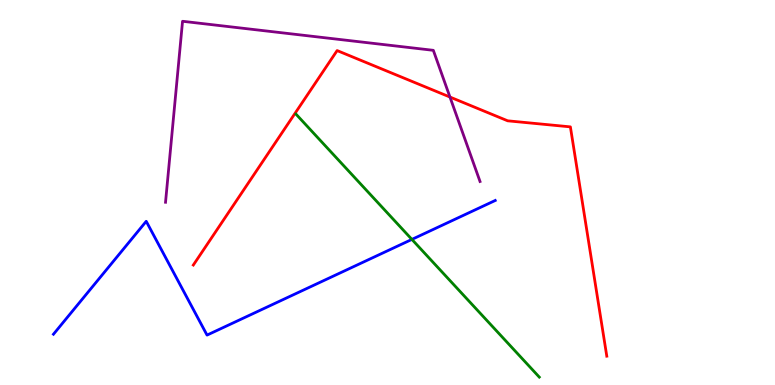[{'lines': ['blue', 'red'], 'intersections': []}, {'lines': ['green', 'red'], 'intersections': []}, {'lines': ['purple', 'red'], 'intersections': [{'x': 5.81, 'y': 7.48}]}, {'lines': ['blue', 'green'], 'intersections': [{'x': 5.31, 'y': 3.78}]}, {'lines': ['blue', 'purple'], 'intersections': []}, {'lines': ['green', 'purple'], 'intersections': []}]